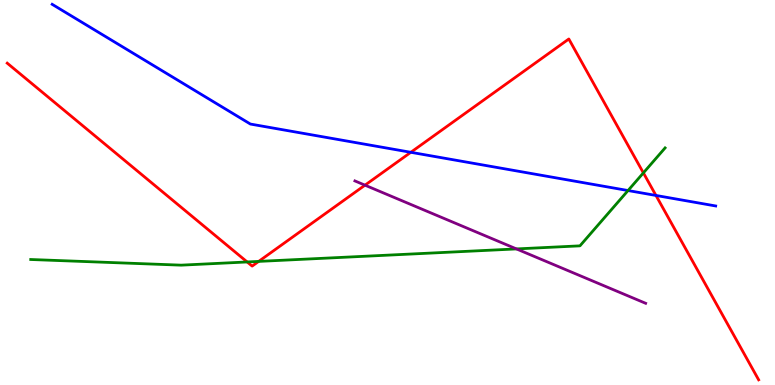[{'lines': ['blue', 'red'], 'intersections': [{'x': 5.3, 'y': 6.04}, {'x': 8.46, 'y': 4.92}]}, {'lines': ['green', 'red'], 'intersections': [{'x': 3.19, 'y': 3.2}, {'x': 3.34, 'y': 3.21}, {'x': 8.3, 'y': 5.51}]}, {'lines': ['purple', 'red'], 'intersections': [{'x': 4.71, 'y': 5.19}]}, {'lines': ['blue', 'green'], 'intersections': [{'x': 8.1, 'y': 5.05}]}, {'lines': ['blue', 'purple'], 'intersections': []}, {'lines': ['green', 'purple'], 'intersections': [{'x': 6.66, 'y': 3.53}]}]